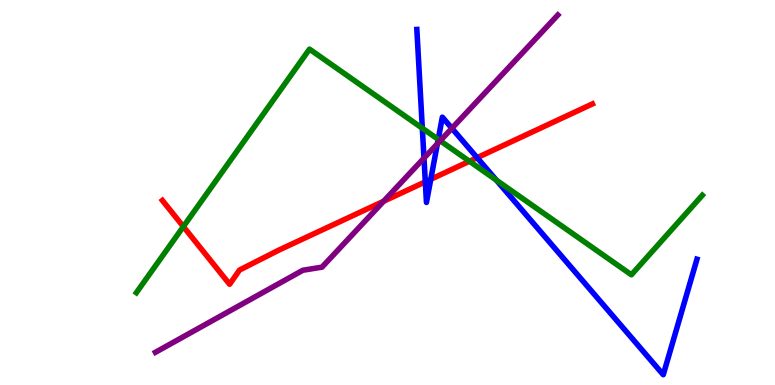[{'lines': ['blue', 'red'], 'intersections': [{'x': 5.49, 'y': 5.28}, {'x': 5.56, 'y': 5.34}, {'x': 6.16, 'y': 5.9}]}, {'lines': ['green', 'red'], 'intersections': [{'x': 2.37, 'y': 4.11}, {'x': 6.06, 'y': 5.81}]}, {'lines': ['purple', 'red'], 'intersections': [{'x': 4.95, 'y': 4.77}]}, {'lines': ['blue', 'green'], 'intersections': [{'x': 5.45, 'y': 6.67}, {'x': 5.65, 'y': 6.38}, {'x': 6.4, 'y': 5.32}]}, {'lines': ['blue', 'purple'], 'intersections': [{'x': 5.47, 'y': 5.89}, {'x': 5.64, 'y': 6.27}, {'x': 5.83, 'y': 6.67}]}, {'lines': ['green', 'purple'], 'intersections': [{'x': 5.68, 'y': 6.34}]}]